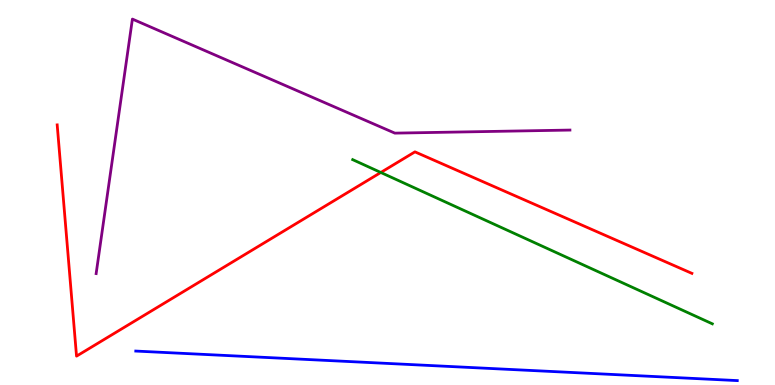[{'lines': ['blue', 'red'], 'intersections': []}, {'lines': ['green', 'red'], 'intersections': [{'x': 4.91, 'y': 5.52}]}, {'lines': ['purple', 'red'], 'intersections': []}, {'lines': ['blue', 'green'], 'intersections': []}, {'lines': ['blue', 'purple'], 'intersections': []}, {'lines': ['green', 'purple'], 'intersections': []}]